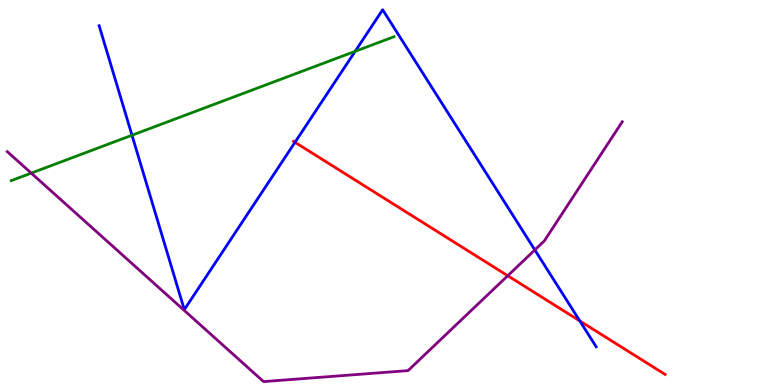[{'lines': ['blue', 'red'], 'intersections': [{'x': 3.81, 'y': 6.3}, {'x': 7.48, 'y': 1.66}]}, {'lines': ['green', 'red'], 'intersections': []}, {'lines': ['purple', 'red'], 'intersections': [{'x': 6.55, 'y': 2.84}]}, {'lines': ['blue', 'green'], 'intersections': [{'x': 1.7, 'y': 6.49}, {'x': 4.58, 'y': 8.67}]}, {'lines': ['blue', 'purple'], 'intersections': [{'x': 6.9, 'y': 3.51}]}, {'lines': ['green', 'purple'], 'intersections': [{'x': 0.403, 'y': 5.5}]}]